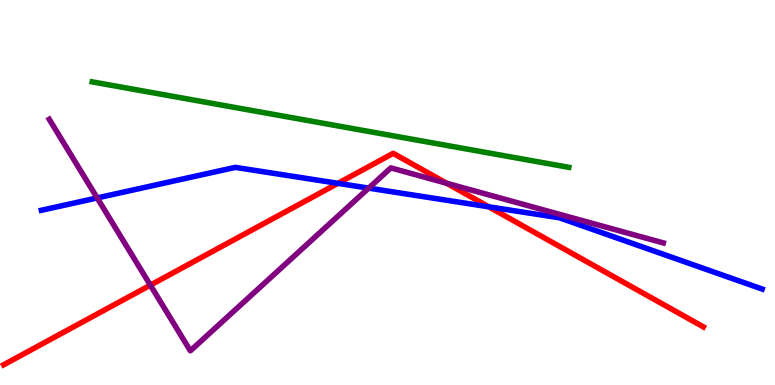[{'lines': ['blue', 'red'], 'intersections': [{'x': 4.36, 'y': 5.24}, {'x': 6.31, 'y': 4.63}]}, {'lines': ['green', 'red'], 'intersections': []}, {'lines': ['purple', 'red'], 'intersections': [{'x': 1.94, 'y': 2.59}, {'x': 5.76, 'y': 5.24}]}, {'lines': ['blue', 'green'], 'intersections': []}, {'lines': ['blue', 'purple'], 'intersections': [{'x': 1.25, 'y': 4.86}, {'x': 4.76, 'y': 5.11}]}, {'lines': ['green', 'purple'], 'intersections': []}]